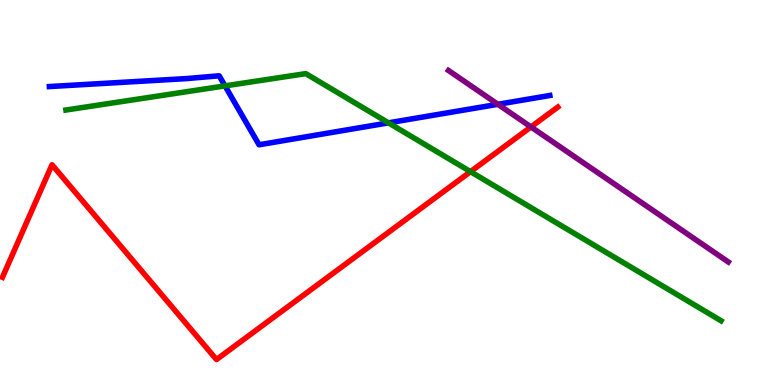[{'lines': ['blue', 'red'], 'intersections': []}, {'lines': ['green', 'red'], 'intersections': [{'x': 6.07, 'y': 5.54}]}, {'lines': ['purple', 'red'], 'intersections': [{'x': 6.85, 'y': 6.7}]}, {'lines': ['blue', 'green'], 'intersections': [{'x': 2.9, 'y': 7.77}, {'x': 5.01, 'y': 6.81}]}, {'lines': ['blue', 'purple'], 'intersections': [{'x': 6.42, 'y': 7.29}]}, {'lines': ['green', 'purple'], 'intersections': []}]